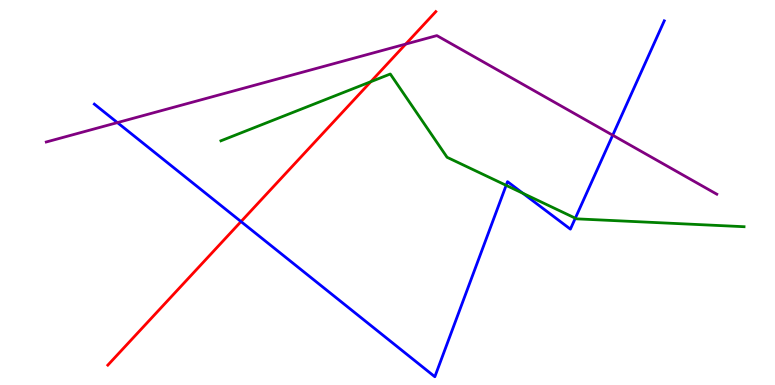[{'lines': ['blue', 'red'], 'intersections': [{'x': 3.11, 'y': 4.24}]}, {'lines': ['green', 'red'], 'intersections': [{'x': 4.78, 'y': 7.88}]}, {'lines': ['purple', 'red'], 'intersections': [{'x': 5.23, 'y': 8.85}]}, {'lines': ['blue', 'green'], 'intersections': [{'x': 6.53, 'y': 5.19}, {'x': 6.75, 'y': 4.98}, {'x': 7.42, 'y': 4.33}]}, {'lines': ['blue', 'purple'], 'intersections': [{'x': 1.51, 'y': 6.82}, {'x': 7.91, 'y': 6.49}]}, {'lines': ['green', 'purple'], 'intersections': []}]